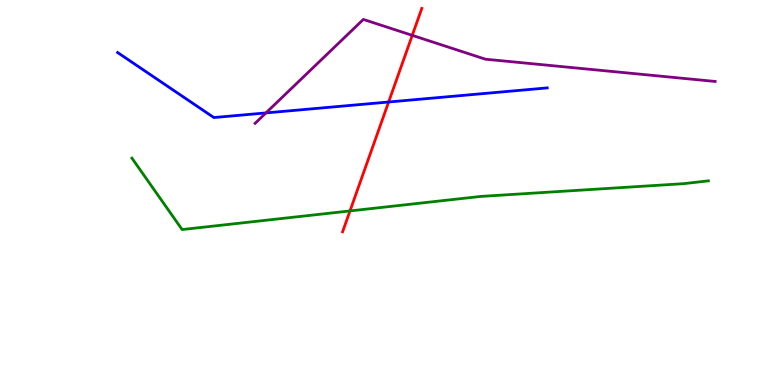[{'lines': ['blue', 'red'], 'intersections': [{'x': 5.01, 'y': 7.35}]}, {'lines': ['green', 'red'], 'intersections': [{'x': 4.52, 'y': 4.52}]}, {'lines': ['purple', 'red'], 'intersections': [{'x': 5.32, 'y': 9.08}]}, {'lines': ['blue', 'green'], 'intersections': []}, {'lines': ['blue', 'purple'], 'intersections': [{'x': 3.43, 'y': 7.07}]}, {'lines': ['green', 'purple'], 'intersections': []}]